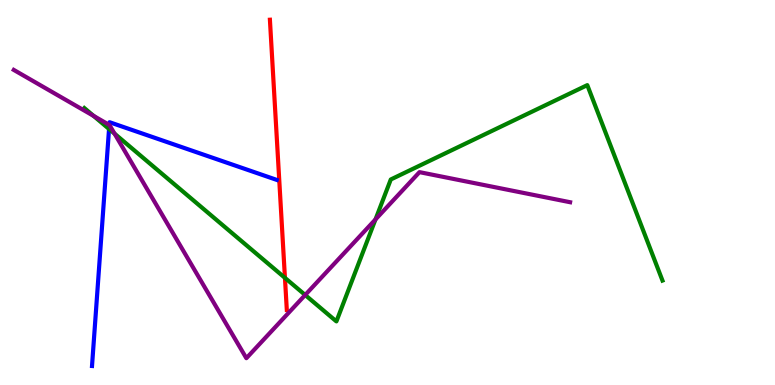[{'lines': ['blue', 'red'], 'intersections': []}, {'lines': ['green', 'red'], 'intersections': [{'x': 3.68, 'y': 2.78}]}, {'lines': ['purple', 'red'], 'intersections': []}, {'lines': ['blue', 'green'], 'intersections': [{'x': 1.41, 'y': 6.65}]}, {'lines': ['blue', 'purple'], 'intersections': [{'x': 1.41, 'y': 6.75}]}, {'lines': ['green', 'purple'], 'intersections': [{'x': 1.21, 'y': 6.99}, {'x': 1.48, 'y': 6.53}, {'x': 3.94, 'y': 2.34}, {'x': 4.84, 'y': 4.3}]}]